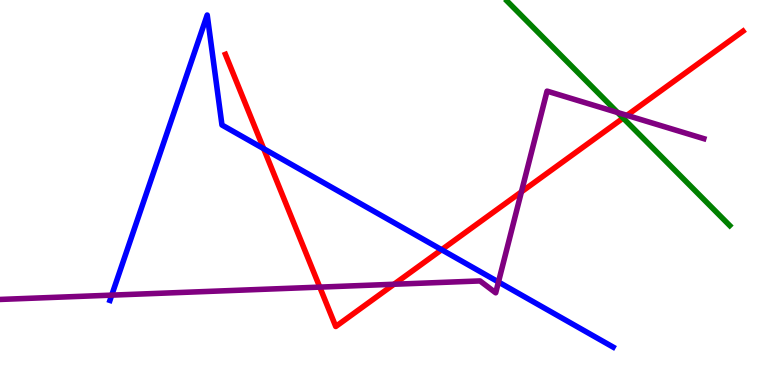[{'lines': ['blue', 'red'], 'intersections': [{'x': 3.4, 'y': 6.14}, {'x': 5.7, 'y': 3.51}]}, {'lines': ['green', 'red'], 'intersections': [{'x': 8.04, 'y': 6.93}]}, {'lines': ['purple', 'red'], 'intersections': [{'x': 4.13, 'y': 2.54}, {'x': 5.08, 'y': 2.62}, {'x': 6.73, 'y': 5.02}, {'x': 8.09, 'y': 7.0}]}, {'lines': ['blue', 'green'], 'intersections': []}, {'lines': ['blue', 'purple'], 'intersections': [{'x': 1.44, 'y': 2.33}, {'x': 6.43, 'y': 2.68}]}, {'lines': ['green', 'purple'], 'intersections': [{'x': 7.97, 'y': 7.08}]}]